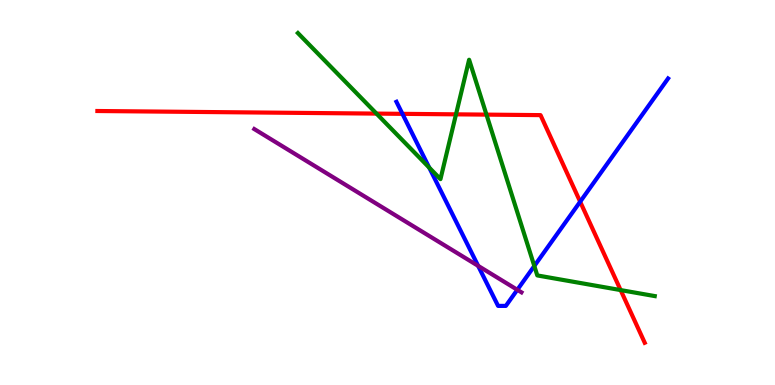[{'lines': ['blue', 'red'], 'intersections': [{'x': 5.19, 'y': 7.04}, {'x': 7.49, 'y': 4.76}]}, {'lines': ['green', 'red'], 'intersections': [{'x': 4.86, 'y': 7.05}, {'x': 5.88, 'y': 7.03}, {'x': 6.28, 'y': 7.02}, {'x': 8.01, 'y': 2.47}]}, {'lines': ['purple', 'red'], 'intersections': []}, {'lines': ['blue', 'green'], 'intersections': [{'x': 5.54, 'y': 5.65}, {'x': 6.89, 'y': 3.09}]}, {'lines': ['blue', 'purple'], 'intersections': [{'x': 6.17, 'y': 3.09}, {'x': 6.68, 'y': 2.47}]}, {'lines': ['green', 'purple'], 'intersections': []}]